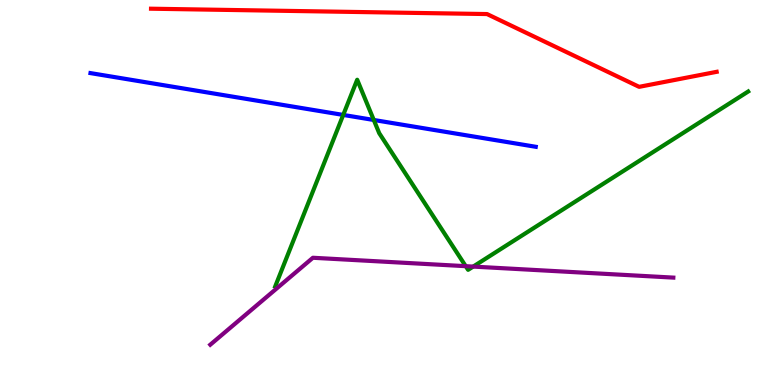[{'lines': ['blue', 'red'], 'intersections': []}, {'lines': ['green', 'red'], 'intersections': []}, {'lines': ['purple', 'red'], 'intersections': []}, {'lines': ['blue', 'green'], 'intersections': [{'x': 4.43, 'y': 7.01}, {'x': 4.82, 'y': 6.88}]}, {'lines': ['blue', 'purple'], 'intersections': []}, {'lines': ['green', 'purple'], 'intersections': [{'x': 6.01, 'y': 3.09}, {'x': 6.11, 'y': 3.08}]}]